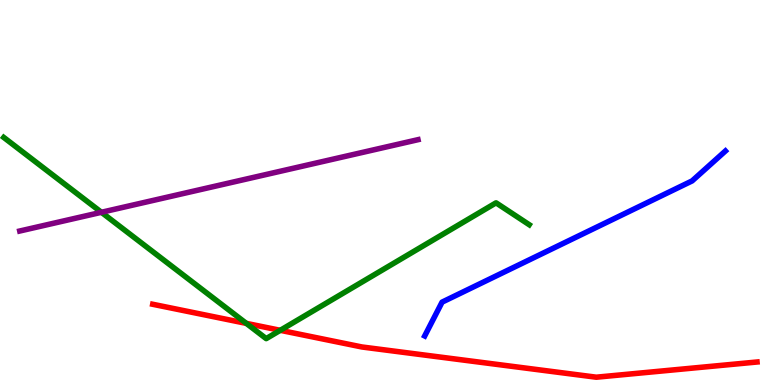[{'lines': ['blue', 'red'], 'intersections': []}, {'lines': ['green', 'red'], 'intersections': [{'x': 3.18, 'y': 1.6}, {'x': 3.62, 'y': 1.42}]}, {'lines': ['purple', 'red'], 'intersections': []}, {'lines': ['blue', 'green'], 'intersections': []}, {'lines': ['blue', 'purple'], 'intersections': []}, {'lines': ['green', 'purple'], 'intersections': [{'x': 1.31, 'y': 4.49}]}]